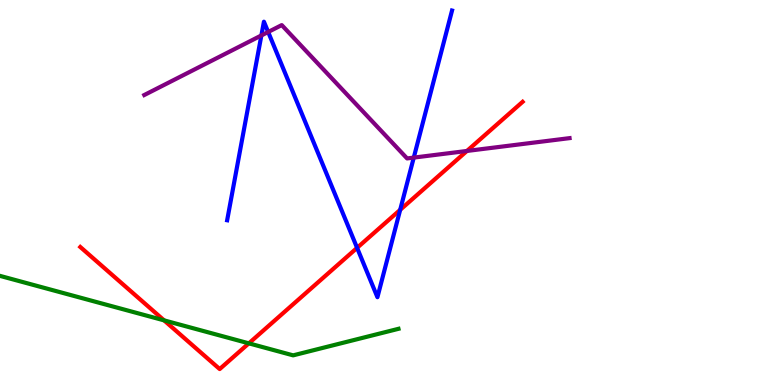[{'lines': ['blue', 'red'], 'intersections': [{'x': 4.61, 'y': 3.56}, {'x': 5.16, 'y': 4.55}]}, {'lines': ['green', 'red'], 'intersections': [{'x': 2.12, 'y': 1.68}, {'x': 3.21, 'y': 1.08}]}, {'lines': ['purple', 'red'], 'intersections': [{'x': 6.02, 'y': 6.08}]}, {'lines': ['blue', 'green'], 'intersections': []}, {'lines': ['blue', 'purple'], 'intersections': [{'x': 3.37, 'y': 9.08}, {'x': 3.46, 'y': 9.17}, {'x': 5.34, 'y': 5.91}]}, {'lines': ['green', 'purple'], 'intersections': []}]